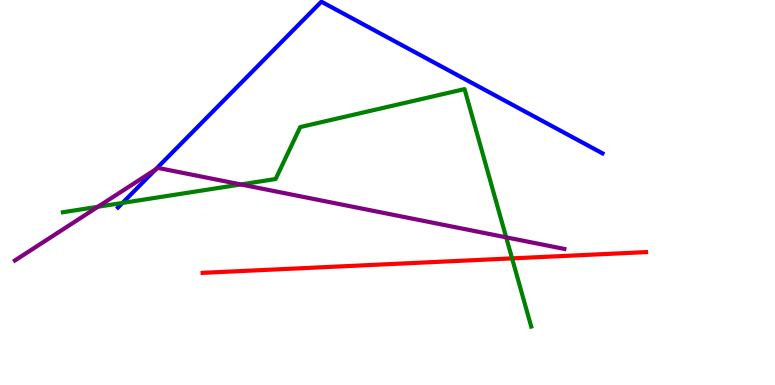[{'lines': ['blue', 'red'], 'intersections': []}, {'lines': ['green', 'red'], 'intersections': [{'x': 6.61, 'y': 3.29}]}, {'lines': ['purple', 'red'], 'intersections': []}, {'lines': ['blue', 'green'], 'intersections': [{'x': 1.58, 'y': 4.73}]}, {'lines': ['blue', 'purple'], 'intersections': [{'x': 2.01, 'y': 5.6}]}, {'lines': ['green', 'purple'], 'intersections': [{'x': 1.26, 'y': 4.63}, {'x': 3.11, 'y': 5.21}, {'x': 6.53, 'y': 3.84}]}]